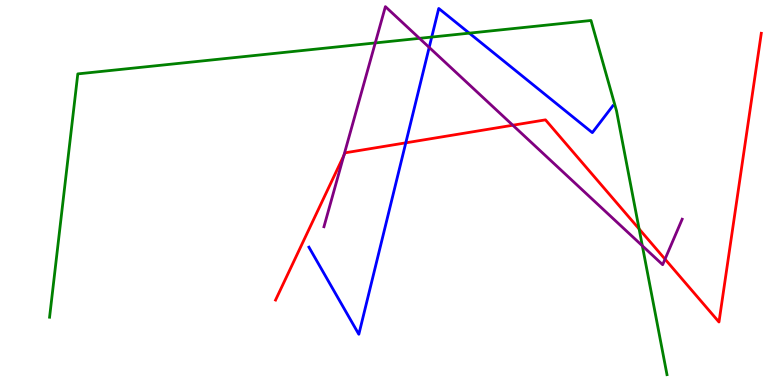[{'lines': ['blue', 'red'], 'intersections': [{'x': 5.24, 'y': 6.29}]}, {'lines': ['green', 'red'], 'intersections': [{'x': 8.25, 'y': 4.05}]}, {'lines': ['purple', 'red'], 'intersections': [{'x': 4.44, 'y': 5.96}, {'x': 6.62, 'y': 6.75}, {'x': 8.58, 'y': 3.27}]}, {'lines': ['blue', 'green'], 'intersections': [{'x': 5.57, 'y': 9.04}, {'x': 6.06, 'y': 9.14}]}, {'lines': ['blue', 'purple'], 'intersections': [{'x': 5.54, 'y': 8.77}]}, {'lines': ['green', 'purple'], 'intersections': [{'x': 4.84, 'y': 8.88}, {'x': 5.41, 'y': 9.0}, {'x': 8.29, 'y': 3.62}]}]